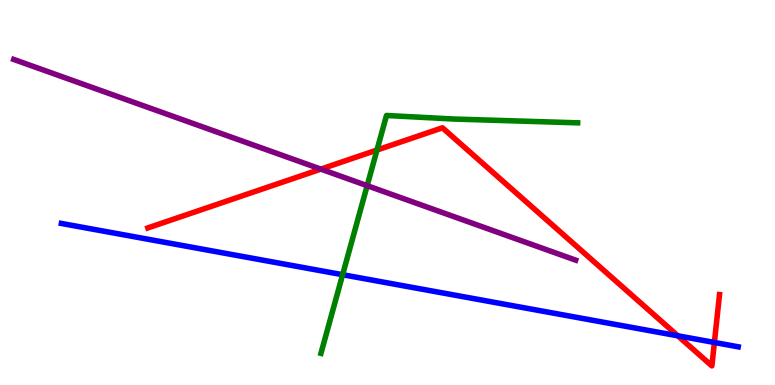[{'lines': ['blue', 'red'], 'intersections': [{'x': 8.75, 'y': 1.28}, {'x': 9.22, 'y': 1.1}]}, {'lines': ['green', 'red'], 'intersections': [{'x': 4.86, 'y': 6.1}]}, {'lines': ['purple', 'red'], 'intersections': [{'x': 4.14, 'y': 5.61}]}, {'lines': ['blue', 'green'], 'intersections': [{'x': 4.42, 'y': 2.86}]}, {'lines': ['blue', 'purple'], 'intersections': []}, {'lines': ['green', 'purple'], 'intersections': [{'x': 4.74, 'y': 5.18}]}]